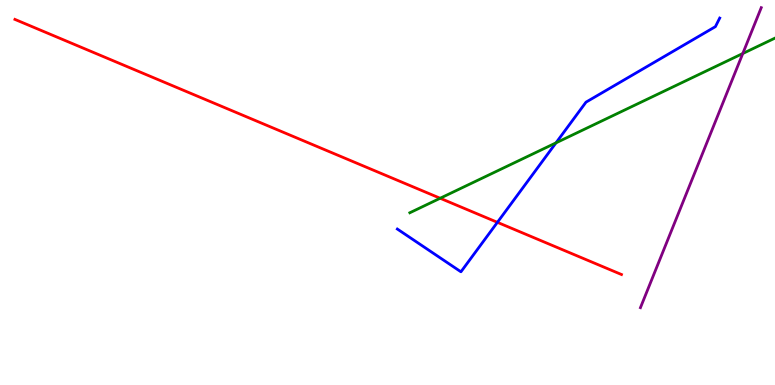[{'lines': ['blue', 'red'], 'intersections': [{'x': 6.42, 'y': 4.23}]}, {'lines': ['green', 'red'], 'intersections': [{'x': 5.68, 'y': 4.85}]}, {'lines': ['purple', 'red'], 'intersections': []}, {'lines': ['blue', 'green'], 'intersections': [{'x': 7.17, 'y': 6.29}]}, {'lines': ['blue', 'purple'], 'intersections': []}, {'lines': ['green', 'purple'], 'intersections': [{'x': 9.58, 'y': 8.61}]}]